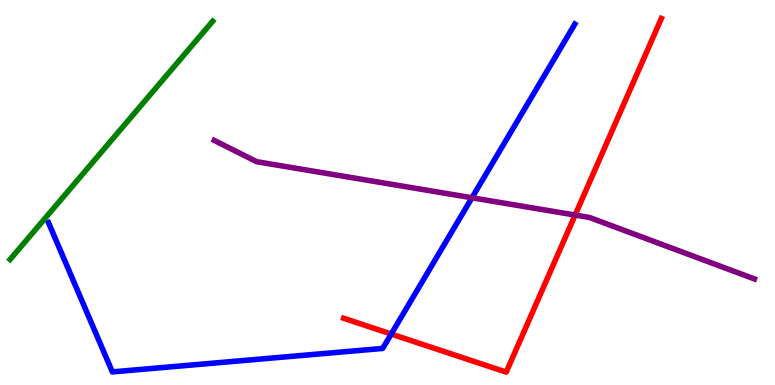[{'lines': ['blue', 'red'], 'intersections': [{'x': 5.05, 'y': 1.32}]}, {'lines': ['green', 'red'], 'intersections': []}, {'lines': ['purple', 'red'], 'intersections': [{'x': 7.42, 'y': 4.41}]}, {'lines': ['blue', 'green'], 'intersections': []}, {'lines': ['blue', 'purple'], 'intersections': [{'x': 6.09, 'y': 4.86}]}, {'lines': ['green', 'purple'], 'intersections': []}]